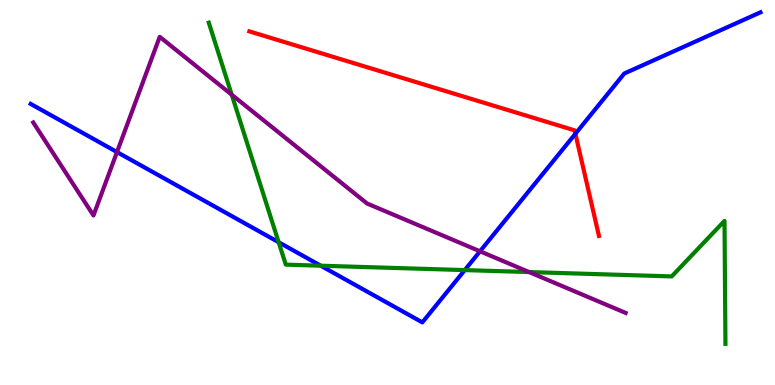[{'lines': ['blue', 'red'], 'intersections': [{'x': 7.42, 'y': 6.53}]}, {'lines': ['green', 'red'], 'intersections': []}, {'lines': ['purple', 'red'], 'intersections': []}, {'lines': ['blue', 'green'], 'intersections': [{'x': 3.6, 'y': 3.71}, {'x': 4.14, 'y': 3.1}, {'x': 6.0, 'y': 2.98}]}, {'lines': ['blue', 'purple'], 'intersections': [{'x': 1.51, 'y': 6.05}, {'x': 6.19, 'y': 3.47}]}, {'lines': ['green', 'purple'], 'intersections': [{'x': 2.99, 'y': 7.54}, {'x': 6.83, 'y': 2.93}]}]